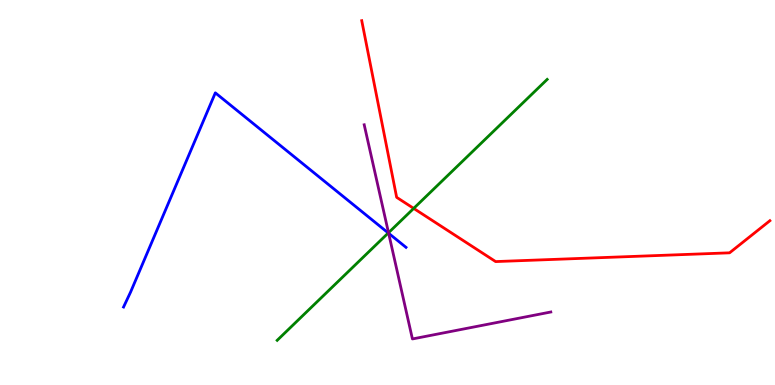[{'lines': ['blue', 'red'], 'intersections': []}, {'lines': ['green', 'red'], 'intersections': [{'x': 5.34, 'y': 4.59}]}, {'lines': ['purple', 'red'], 'intersections': []}, {'lines': ['blue', 'green'], 'intersections': [{'x': 5.01, 'y': 3.95}]}, {'lines': ['blue', 'purple'], 'intersections': [{'x': 5.01, 'y': 3.94}]}, {'lines': ['green', 'purple'], 'intersections': [{'x': 5.01, 'y': 3.95}]}]